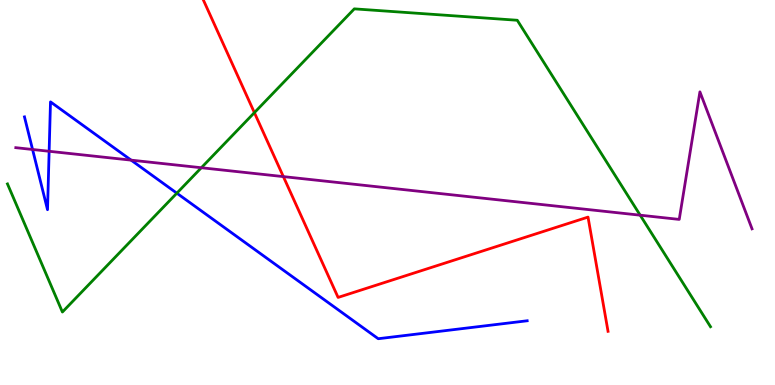[{'lines': ['blue', 'red'], 'intersections': []}, {'lines': ['green', 'red'], 'intersections': [{'x': 3.28, 'y': 7.07}]}, {'lines': ['purple', 'red'], 'intersections': [{'x': 3.66, 'y': 5.41}]}, {'lines': ['blue', 'green'], 'intersections': [{'x': 2.28, 'y': 4.98}]}, {'lines': ['blue', 'purple'], 'intersections': [{'x': 0.42, 'y': 6.12}, {'x': 0.634, 'y': 6.07}, {'x': 1.69, 'y': 5.84}]}, {'lines': ['green', 'purple'], 'intersections': [{'x': 2.6, 'y': 5.64}, {'x': 8.26, 'y': 4.41}]}]